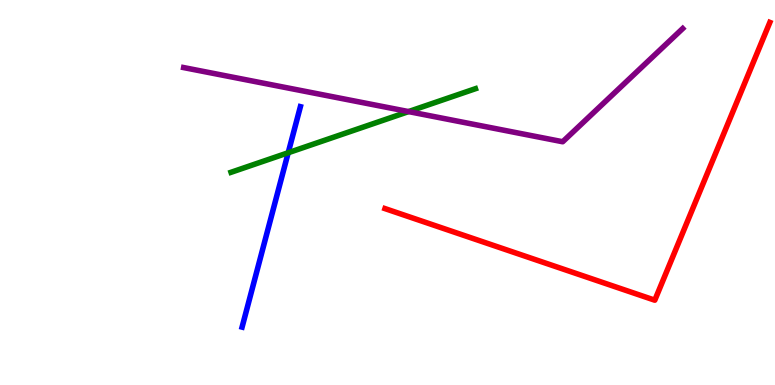[{'lines': ['blue', 'red'], 'intersections': []}, {'lines': ['green', 'red'], 'intersections': []}, {'lines': ['purple', 'red'], 'intersections': []}, {'lines': ['blue', 'green'], 'intersections': [{'x': 3.72, 'y': 6.03}]}, {'lines': ['blue', 'purple'], 'intersections': []}, {'lines': ['green', 'purple'], 'intersections': [{'x': 5.27, 'y': 7.1}]}]